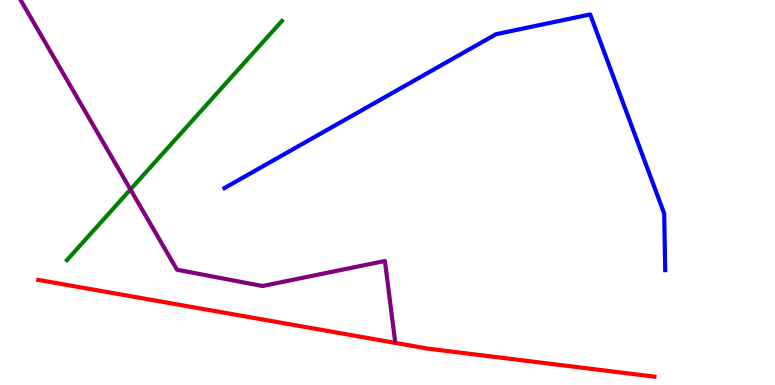[{'lines': ['blue', 'red'], 'intersections': []}, {'lines': ['green', 'red'], 'intersections': []}, {'lines': ['purple', 'red'], 'intersections': []}, {'lines': ['blue', 'green'], 'intersections': []}, {'lines': ['blue', 'purple'], 'intersections': []}, {'lines': ['green', 'purple'], 'intersections': [{'x': 1.68, 'y': 5.08}]}]